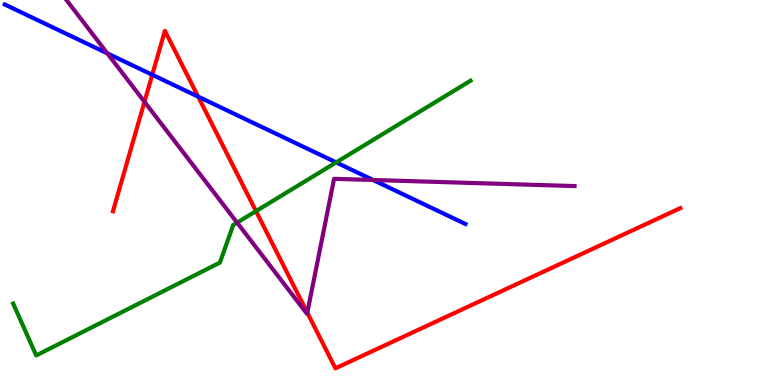[{'lines': ['blue', 'red'], 'intersections': [{'x': 1.96, 'y': 8.06}, {'x': 2.56, 'y': 7.49}]}, {'lines': ['green', 'red'], 'intersections': [{'x': 3.3, 'y': 4.52}]}, {'lines': ['purple', 'red'], 'intersections': [{'x': 1.86, 'y': 7.36}, {'x': 3.97, 'y': 1.88}]}, {'lines': ['blue', 'green'], 'intersections': [{'x': 4.34, 'y': 5.78}]}, {'lines': ['blue', 'purple'], 'intersections': [{'x': 1.39, 'y': 8.61}, {'x': 4.81, 'y': 5.32}]}, {'lines': ['green', 'purple'], 'intersections': [{'x': 3.06, 'y': 4.22}]}]